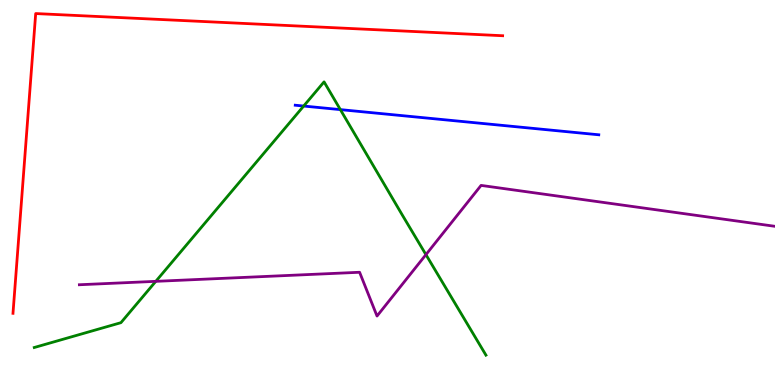[{'lines': ['blue', 'red'], 'intersections': []}, {'lines': ['green', 'red'], 'intersections': []}, {'lines': ['purple', 'red'], 'intersections': []}, {'lines': ['blue', 'green'], 'intersections': [{'x': 3.92, 'y': 7.25}, {'x': 4.39, 'y': 7.15}]}, {'lines': ['blue', 'purple'], 'intersections': []}, {'lines': ['green', 'purple'], 'intersections': [{'x': 2.01, 'y': 2.69}, {'x': 5.5, 'y': 3.39}]}]